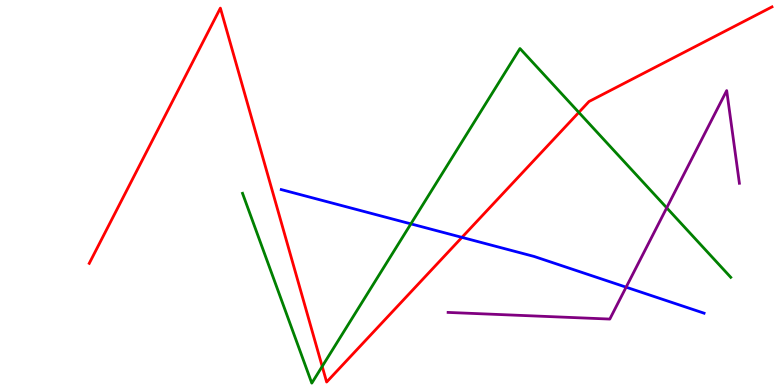[{'lines': ['blue', 'red'], 'intersections': [{'x': 5.96, 'y': 3.83}]}, {'lines': ['green', 'red'], 'intersections': [{'x': 4.16, 'y': 0.483}, {'x': 7.47, 'y': 7.08}]}, {'lines': ['purple', 'red'], 'intersections': []}, {'lines': ['blue', 'green'], 'intersections': [{'x': 5.3, 'y': 4.19}]}, {'lines': ['blue', 'purple'], 'intersections': [{'x': 8.08, 'y': 2.54}]}, {'lines': ['green', 'purple'], 'intersections': [{'x': 8.6, 'y': 4.6}]}]